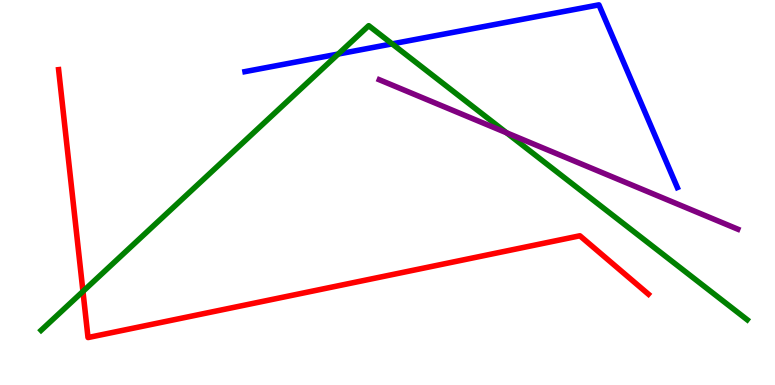[{'lines': ['blue', 'red'], 'intersections': []}, {'lines': ['green', 'red'], 'intersections': [{'x': 1.07, 'y': 2.43}]}, {'lines': ['purple', 'red'], 'intersections': []}, {'lines': ['blue', 'green'], 'intersections': [{'x': 4.36, 'y': 8.6}, {'x': 5.06, 'y': 8.86}]}, {'lines': ['blue', 'purple'], 'intersections': []}, {'lines': ['green', 'purple'], 'intersections': [{'x': 6.54, 'y': 6.55}]}]